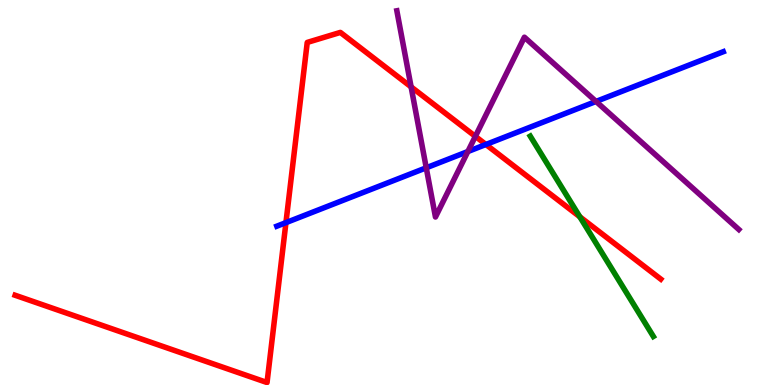[{'lines': ['blue', 'red'], 'intersections': [{'x': 3.69, 'y': 4.22}, {'x': 6.27, 'y': 6.25}]}, {'lines': ['green', 'red'], 'intersections': [{'x': 7.48, 'y': 4.37}]}, {'lines': ['purple', 'red'], 'intersections': [{'x': 5.3, 'y': 7.74}, {'x': 6.13, 'y': 6.46}]}, {'lines': ['blue', 'green'], 'intersections': []}, {'lines': ['blue', 'purple'], 'intersections': [{'x': 5.5, 'y': 5.64}, {'x': 6.04, 'y': 6.06}, {'x': 7.69, 'y': 7.37}]}, {'lines': ['green', 'purple'], 'intersections': []}]